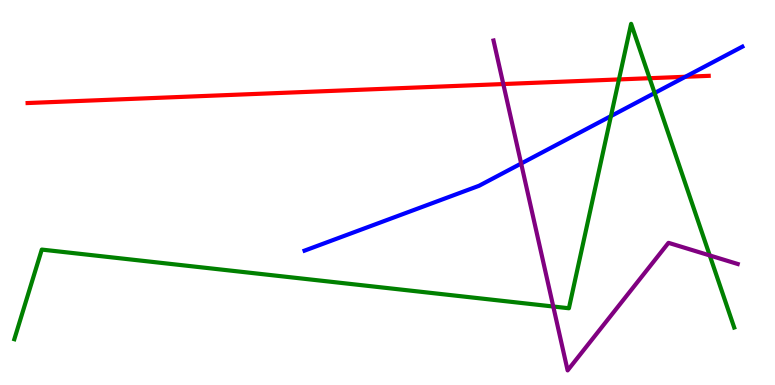[{'lines': ['blue', 'red'], 'intersections': [{'x': 8.84, 'y': 8.01}]}, {'lines': ['green', 'red'], 'intersections': [{'x': 7.99, 'y': 7.94}, {'x': 8.38, 'y': 7.97}]}, {'lines': ['purple', 'red'], 'intersections': [{'x': 6.49, 'y': 7.82}]}, {'lines': ['blue', 'green'], 'intersections': [{'x': 7.88, 'y': 6.98}, {'x': 8.45, 'y': 7.58}]}, {'lines': ['blue', 'purple'], 'intersections': [{'x': 6.72, 'y': 5.75}]}, {'lines': ['green', 'purple'], 'intersections': [{'x': 7.14, 'y': 2.04}, {'x': 9.16, 'y': 3.37}]}]